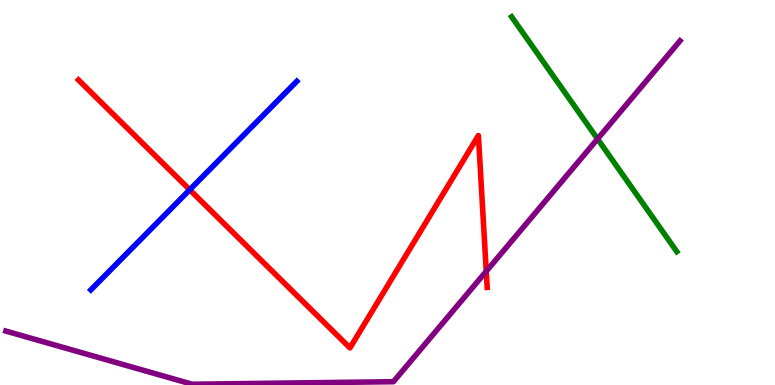[{'lines': ['blue', 'red'], 'intersections': [{'x': 2.45, 'y': 5.07}]}, {'lines': ['green', 'red'], 'intersections': []}, {'lines': ['purple', 'red'], 'intersections': [{'x': 6.27, 'y': 2.95}]}, {'lines': ['blue', 'green'], 'intersections': []}, {'lines': ['blue', 'purple'], 'intersections': []}, {'lines': ['green', 'purple'], 'intersections': [{'x': 7.71, 'y': 6.39}]}]